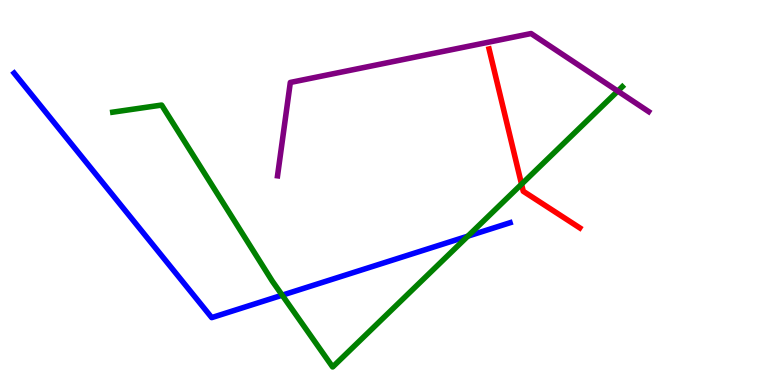[{'lines': ['blue', 'red'], 'intersections': []}, {'lines': ['green', 'red'], 'intersections': [{'x': 6.73, 'y': 5.22}]}, {'lines': ['purple', 'red'], 'intersections': []}, {'lines': ['blue', 'green'], 'intersections': [{'x': 3.64, 'y': 2.33}, {'x': 6.04, 'y': 3.87}]}, {'lines': ['blue', 'purple'], 'intersections': []}, {'lines': ['green', 'purple'], 'intersections': [{'x': 7.97, 'y': 7.63}]}]